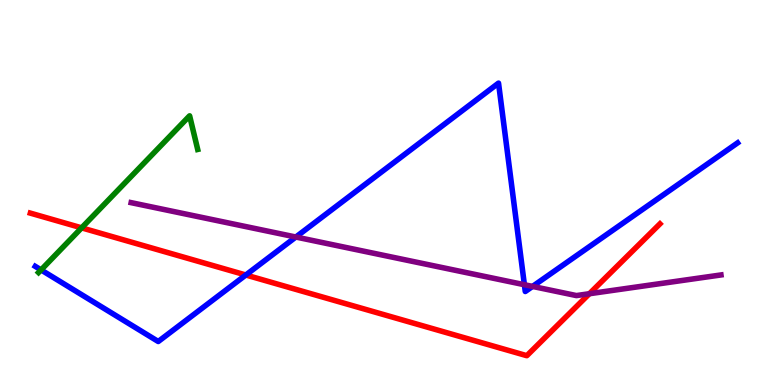[{'lines': ['blue', 'red'], 'intersections': [{'x': 3.17, 'y': 2.86}]}, {'lines': ['green', 'red'], 'intersections': [{'x': 1.05, 'y': 4.08}]}, {'lines': ['purple', 'red'], 'intersections': [{'x': 7.6, 'y': 2.37}]}, {'lines': ['blue', 'green'], 'intersections': [{'x': 0.53, 'y': 2.99}]}, {'lines': ['blue', 'purple'], 'intersections': [{'x': 3.82, 'y': 3.84}, {'x': 6.77, 'y': 2.6}, {'x': 6.87, 'y': 2.56}]}, {'lines': ['green', 'purple'], 'intersections': []}]